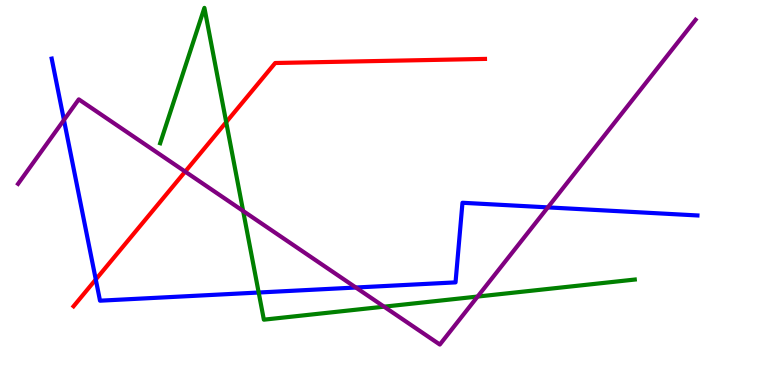[{'lines': ['blue', 'red'], 'intersections': [{'x': 1.24, 'y': 2.74}]}, {'lines': ['green', 'red'], 'intersections': [{'x': 2.92, 'y': 6.83}]}, {'lines': ['purple', 'red'], 'intersections': [{'x': 2.39, 'y': 5.54}]}, {'lines': ['blue', 'green'], 'intersections': [{'x': 3.34, 'y': 2.4}]}, {'lines': ['blue', 'purple'], 'intersections': [{'x': 0.825, 'y': 6.88}, {'x': 4.59, 'y': 2.53}, {'x': 7.07, 'y': 4.61}]}, {'lines': ['green', 'purple'], 'intersections': [{'x': 3.14, 'y': 4.52}, {'x': 4.96, 'y': 2.03}, {'x': 6.16, 'y': 2.3}]}]